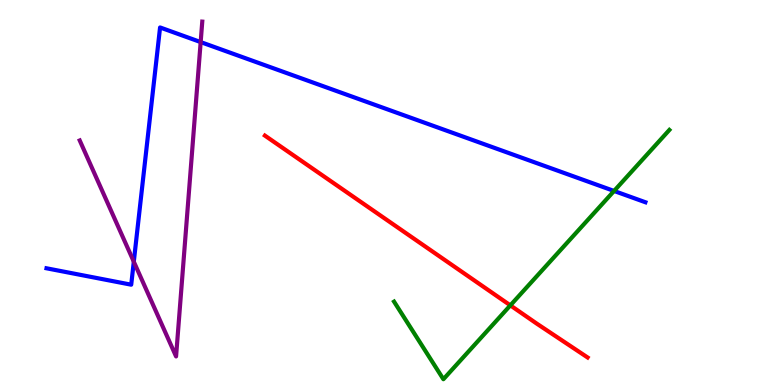[{'lines': ['blue', 'red'], 'intersections': []}, {'lines': ['green', 'red'], 'intersections': [{'x': 6.59, 'y': 2.07}]}, {'lines': ['purple', 'red'], 'intersections': []}, {'lines': ['blue', 'green'], 'intersections': [{'x': 7.92, 'y': 5.04}]}, {'lines': ['blue', 'purple'], 'intersections': [{'x': 1.73, 'y': 3.2}, {'x': 2.59, 'y': 8.91}]}, {'lines': ['green', 'purple'], 'intersections': []}]